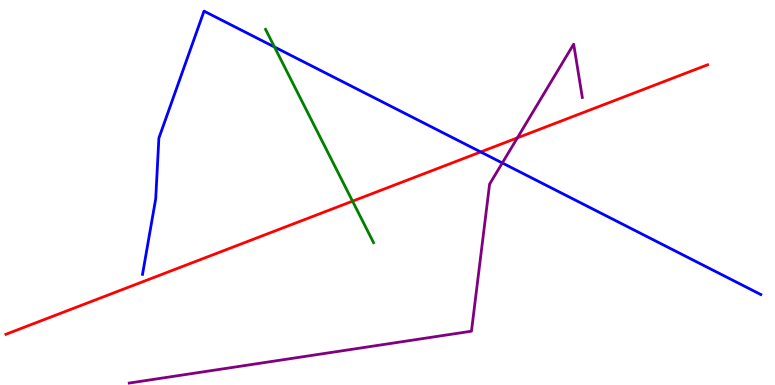[{'lines': ['blue', 'red'], 'intersections': [{'x': 6.2, 'y': 6.05}]}, {'lines': ['green', 'red'], 'intersections': [{'x': 4.55, 'y': 4.77}]}, {'lines': ['purple', 'red'], 'intersections': [{'x': 6.68, 'y': 6.42}]}, {'lines': ['blue', 'green'], 'intersections': [{'x': 3.54, 'y': 8.78}]}, {'lines': ['blue', 'purple'], 'intersections': [{'x': 6.48, 'y': 5.77}]}, {'lines': ['green', 'purple'], 'intersections': []}]